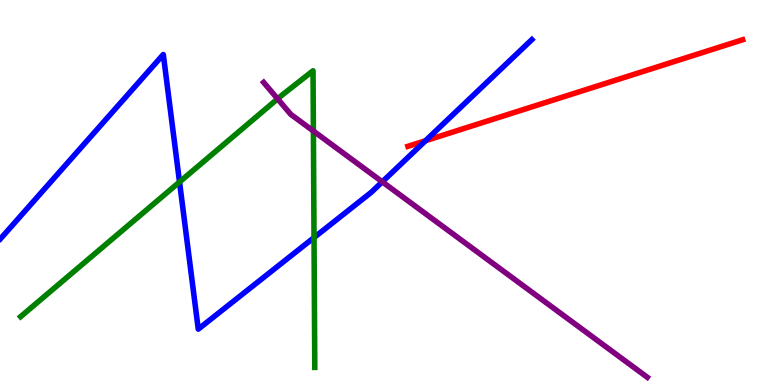[{'lines': ['blue', 'red'], 'intersections': [{'x': 5.49, 'y': 6.34}]}, {'lines': ['green', 'red'], 'intersections': []}, {'lines': ['purple', 'red'], 'intersections': []}, {'lines': ['blue', 'green'], 'intersections': [{'x': 2.32, 'y': 5.27}, {'x': 4.05, 'y': 3.83}]}, {'lines': ['blue', 'purple'], 'intersections': [{'x': 4.93, 'y': 5.28}]}, {'lines': ['green', 'purple'], 'intersections': [{'x': 3.58, 'y': 7.43}, {'x': 4.04, 'y': 6.6}]}]